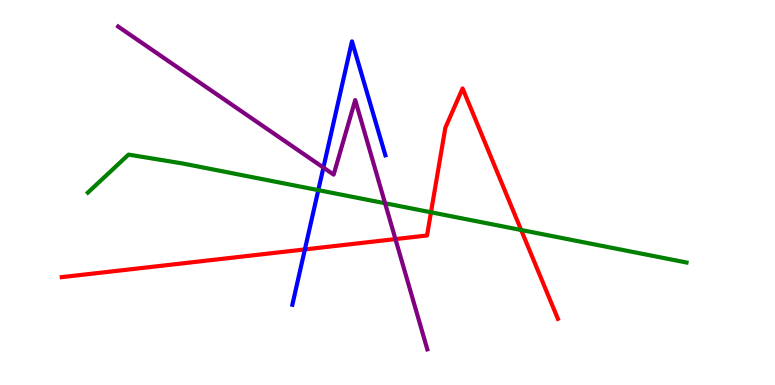[{'lines': ['blue', 'red'], 'intersections': [{'x': 3.93, 'y': 3.52}]}, {'lines': ['green', 'red'], 'intersections': [{'x': 5.56, 'y': 4.49}, {'x': 6.72, 'y': 4.03}]}, {'lines': ['purple', 'red'], 'intersections': [{'x': 5.1, 'y': 3.79}]}, {'lines': ['blue', 'green'], 'intersections': [{'x': 4.11, 'y': 5.06}]}, {'lines': ['blue', 'purple'], 'intersections': [{'x': 4.17, 'y': 5.65}]}, {'lines': ['green', 'purple'], 'intersections': [{'x': 4.97, 'y': 4.72}]}]